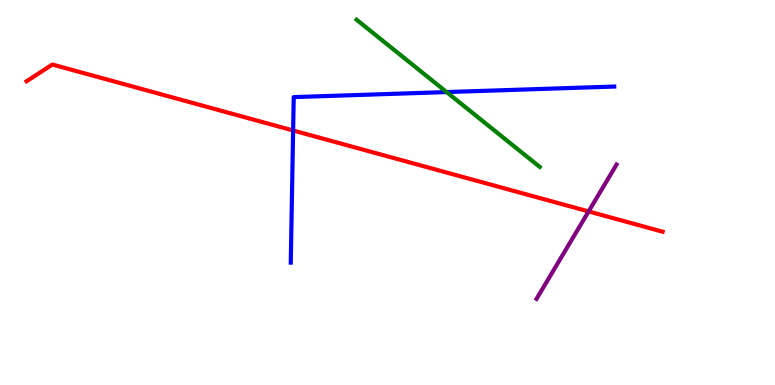[{'lines': ['blue', 'red'], 'intersections': [{'x': 3.78, 'y': 6.61}]}, {'lines': ['green', 'red'], 'intersections': []}, {'lines': ['purple', 'red'], 'intersections': [{'x': 7.6, 'y': 4.51}]}, {'lines': ['blue', 'green'], 'intersections': [{'x': 5.76, 'y': 7.61}]}, {'lines': ['blue', 'purple'], 'intersections': []}, {'lines': ['green', 'purple'], 'intersections': []}]